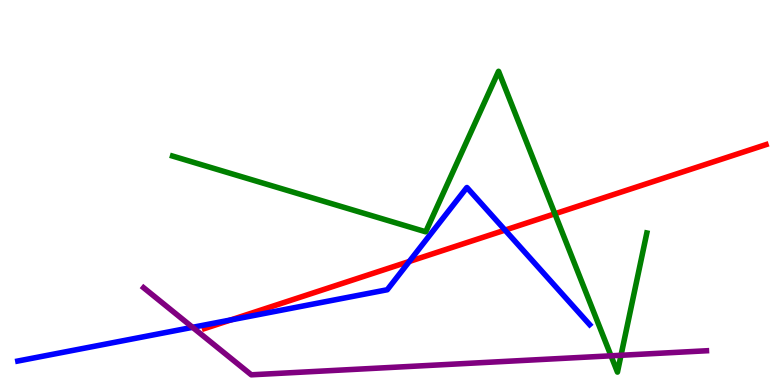[{'lines': ['blue', 'red'], 'intersections': [{'x': 2.98, 'y': 1.69}, {'x': 5.28, 'y': 3.21}, {'x': 6.52, 'y': 4.02}]}, {'lines': ['green', 'red'], 'intersections': [{'x': 7.16, 'y': 4.45}]}, {'lines': ['purple', 'red'], 'intersections': []}, {'lines': ['blue', 'green'], 'intersections': []}, {'lines': ['blue', 'purple'], 'intersections': [{'x': 2.48, 'y': 1.5}]}, {'lines': ['green', 'purple'], 'intersections': [{'x': 7.88, 'y': 0.758}, {'x': 8.01, 'y': 0.772}]}]